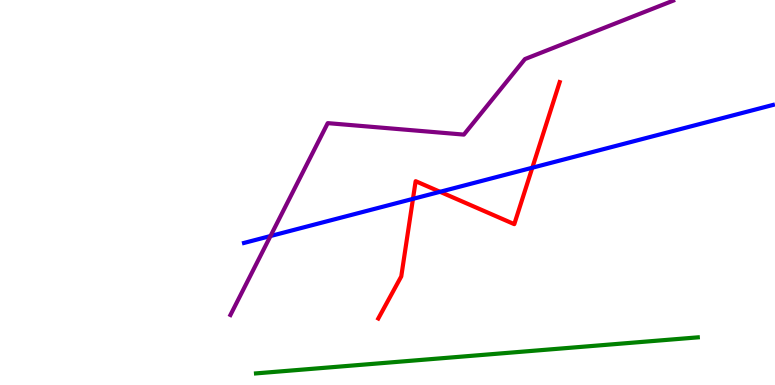[{'lines': ['blue', 'red'], 'intersections': [{'x': 5.33, 'y': 4.83}, {'x': 5.68, 'y': 5.02}, {'x': 6.87, 'y': 5.64}]}, {'lines': ['green', 'red'], 'intersections': []}, {'lines': ['purple', 'red'], 'intersections': []}, {'lines': ['blue', 'green'], 'intersections': []}, {'lines': ['blue', 'purple'], 'intersections': [{'x': 3.49, 'y': 3.87}]}, {'lines': ['green', 'purple'], 'intersections': []}]